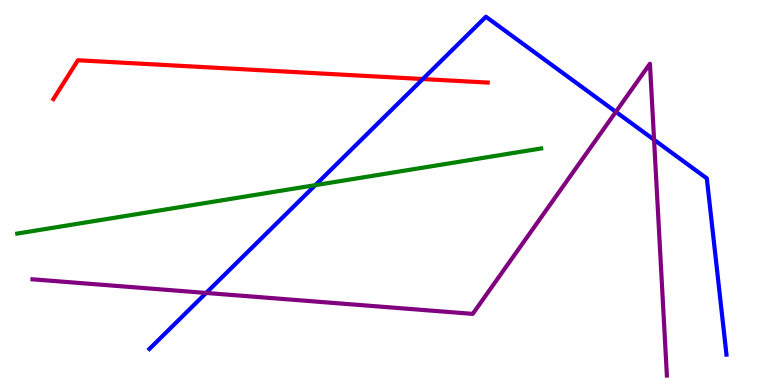[{'lines': ['blue', 'red'], 'intersections': [{'x': 5.46, 'y': 7.95}]}, {'lines': ['green', 'red'], 'intersections': []}, {'lines': ['purple', 'red'], 'intersections': []}, {'lines': ['blue', 'green'], 'intersections': [{'x': 4.07, 'y': 5.19}]}, {'lines': ['blue', 'purple'], 'intersections': [{'x': 2.66, 'y': 2.39}, {'x': 7.95, 'y': 7.1}, {'x': 8.44, 'y': 6.37}]}, {'lines': ['green', 'purple'], 'intersections': []}]